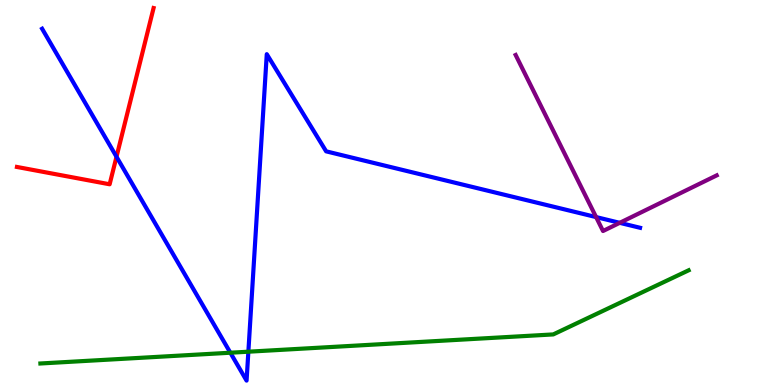[{'lines': ['blue', 'red'], 'intersections': [{'x': 1.5, 'y': 5.93}]}, {'lines': ['green', 'red'], 'intersections': []}, {'lines': ['purple', 'red'], 'intersections': []}, {'lines': ['blue', 'green'], 'intersections': [{'x': 2.97, 'y': 0.838}, {'x': 3.2, 'y': 0.865}]}, {'lines': ['blue', 'purple'], 'intersections': [{'x': 7.69, 'y': 4.36}, {'x': 8.0, 'y': 4.21}]}, {'lines': ['green', 'purple'], 'intersections': []}]